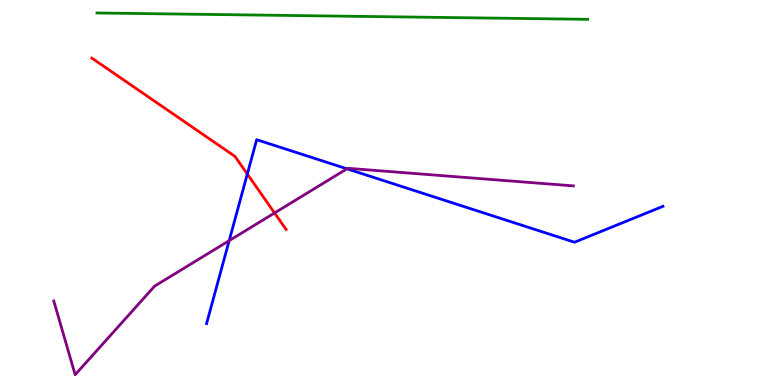[{'lines': ['blue', 'red'], 'intersections': [{'x': 3.19, 'y': 5.48}]}, {'lines': ['green', 'red'], 'intersections': []}, {'lines': ['purple', 'red'], 'intersections': [{'x': 3.54, 'y': 4.47}]}, {'lines': ['blue', 'green'], 'intersections': []}, {'lines': ['blue', 'purple'], 'intersections': [{'x': 2.96, 'y': 3.75}, {'x': 4.48, 'y': 5.62}]}, {'lines': ['green', 'purple'], 'intersections': []}]